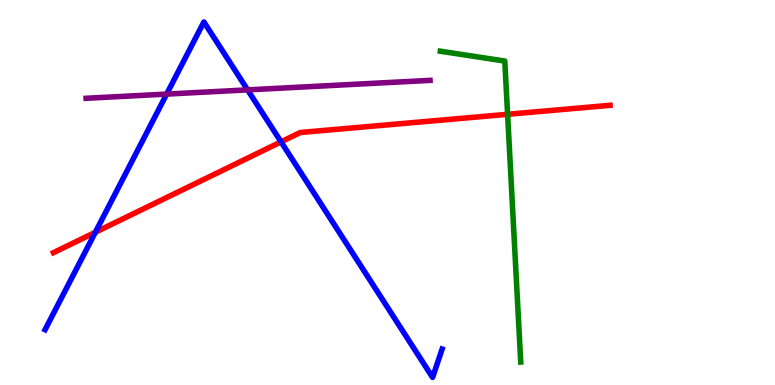[{'lines': ['blue', 'red'], 'intersections': [{'x': 1.23, 'y': 3.97}, {'x': 3.63, 'y': 6.32}]}, {'lines': ['green', 'red'], 'intersections': [{'x': 6.55, 'y': 7.03}]}, {'lines': ['purple', 'red'], 'intersections': []}, {'lines': ['blue', 'green'], 'intersections': []}, {'lines': ['blue', 'purple'], 'intersections': [{'x': 2.15, 'y': 7.56}, {'x': 3.19, 'y': 7.67}]}, {'lines': ['green', 'purple'], 'intersections': []}]